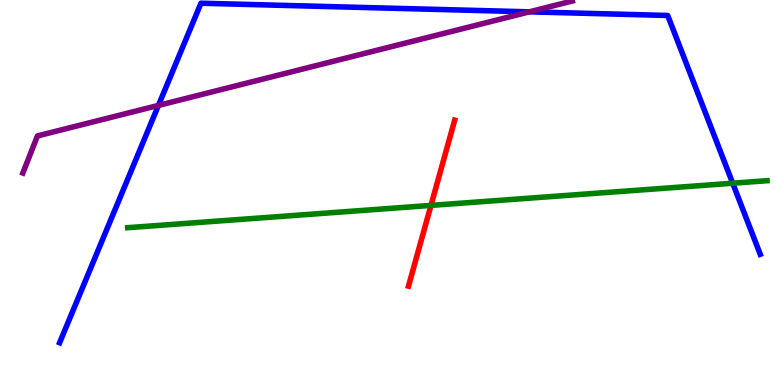[{'lines': ['blue', 'red'], 'intersections': []}, {'lines': ['green', 'red'], 'intersections': [{'x': 5.56, 'y': 4.66}]}, {'lines': ['purple', 'red'], 'intersections': []}, {'lines': ['blue', 'green'], 'intersections': [{'x': 9.45, 'y': 5.24}]}, {'lines': ['blue', 'purple'], 'intersections': [{'x': 2.04, 'y': 7.26}, {'x': 6.83, 'y': 9.69}]}, {'lines': ['green', 'purple'], 'intersections': []}]